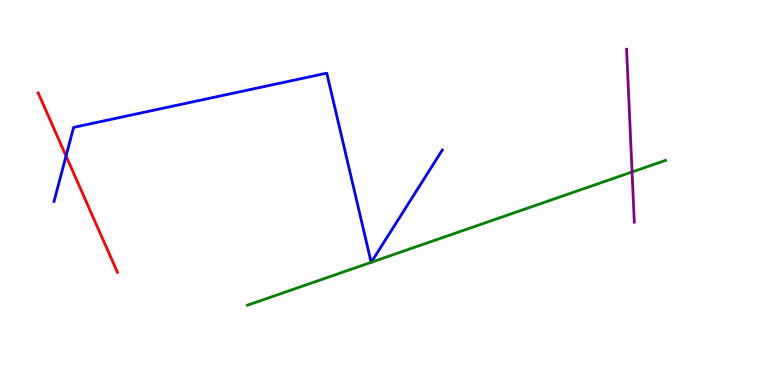[{'lines': ['blue', 'red'], 'intersections': [{'x': 0.852, 'y': 5.95}]}, {'lines': ['green', 'red'], 'intersections': []}, {'lines': ['purple', 'red'], 'intersections': []}, {'lines': ['blue', 'green'], 'intersections': [{'x': 4.79, 'y': 3.19}, {'x': 4.79, 'y': 3.19}]}, {'lines': ['blue', 'purple'], 'intersections': []}, {'lines': ['green', 'purple'], 'intersections': [{'x': 8.16, 'y': 5.53}]}]